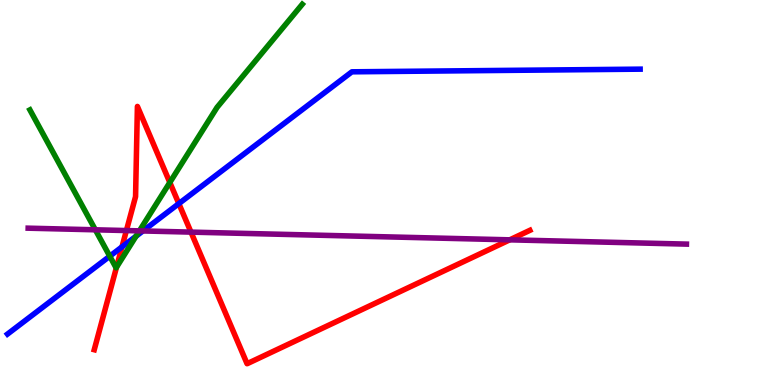[{'lines': ['blue', 'red'], 'intersections': [{'x': 1.57, 'y': 3.59}, {'x': 2.31, 'y': 4.71}]}, {'lines': ['green', 'red'], 'intersections': [{'x': 1.5, 'y': 3.06}, {'x': 2.19, 'y': 5.26}]}, {'lines': ['purple', 'red'], 'intersections': [{'x': 1.63, 'y': 4.01}, {'x': 2.46, 'y': 3.97}, {'x': 6.58, 'y': 3.77}]}, {'lines': ['blue', 'green'], 'intersections': [{'x': 1.42, 'y': 3.35}, {'x': 1.76, 'y': 3.86}]}, {'lines': ['blue', 'purple'], 'intersections': [{'x': 1.84, 'y': 4.0}]}, {'lines': ['green', 'purple'], 'intersections': [{'x': 1.23, 'y': 4.03}, {'x': 1.8, 'y': 4.0}]}]